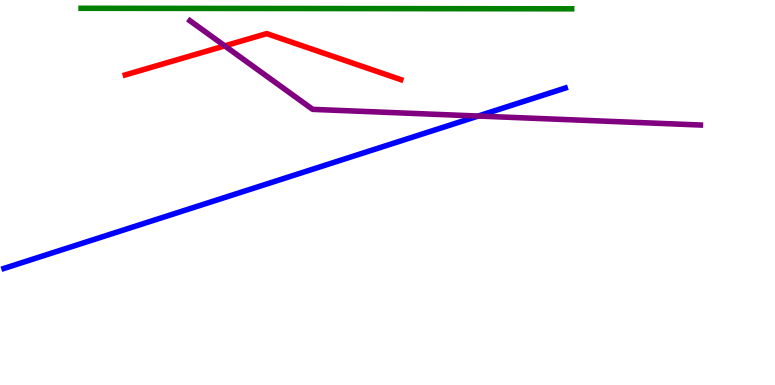[{'lines': ['blue', 'red'], 'intersections': []}, {'lines': ['green', 'red'], 'intersections': []}, {'lines': ['purple', 'red'], 'intersections': [{'x': 2.9, 'y': 8.81}]}, {'lines': ['blue', 'green'], 'intersections': []}, {'lines': ['blue', 'purple'], 'intersections': [{'x': 6.17, 'y': 6.99}]}, {'lines': ['green', 'purple'], 'intersections': []}]